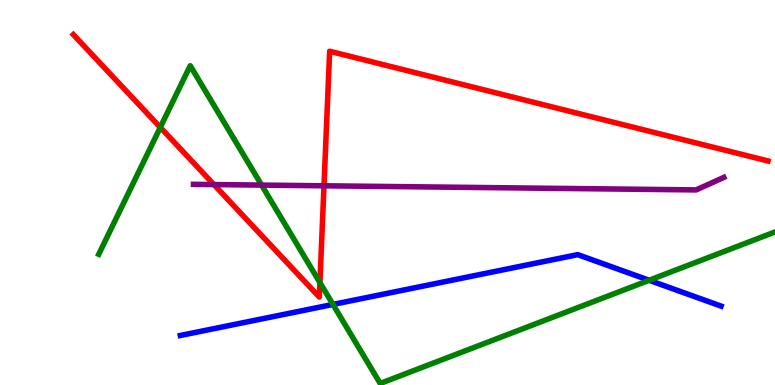[{'lines': ['blue', 'red'], 'intersections': []}, {'lines': ['green', 'red'], 'intersections': [{'x': 2.07, 'y': 6.69}, {'x': 4.13, 'y': 2.66}]}, {'lines': ['purple', 'red'], 'intersections': [{'x': 2.76, 'y': 5.21}, {'x': 4.18, 'y': 5.17}]}, {'lines': ['blue', 'green'], 'intersections': [{'x': 4.3, 'y': 2.09}, {'x': 8.38, 'y': 2.72}]}, {'lines': ['blue', 'purple'], 'intersections': []}, {'lines': ['green', 'purple'], 'intersections': [{'x': 3.38, 'y': 5.19}]}]